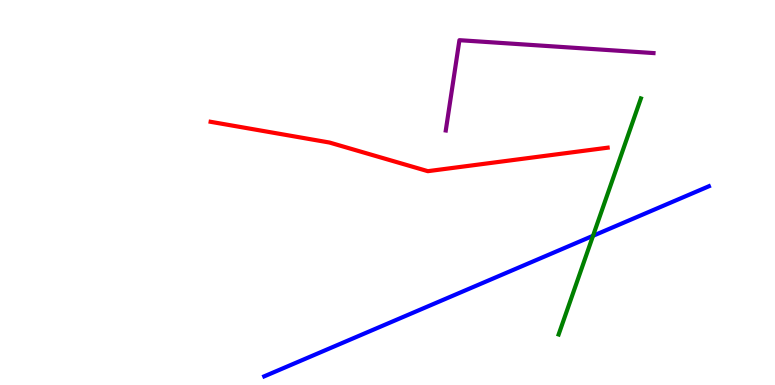[{'lines': ['blue', 'red'], 'intersections': []}, {'lines': ['green', 'red'], 'intersections': []}, {'lines': ['purple', 'red'], 'intersections': []}, {'lines': ['blue', 'green'], 'intersections': [{'x': 7.65, 'y': 3.88}]}, {'lines': ['blue', 'purple'], 'intersections': []}, {'lines': ['green', 'purple'], 'intersections': []}]